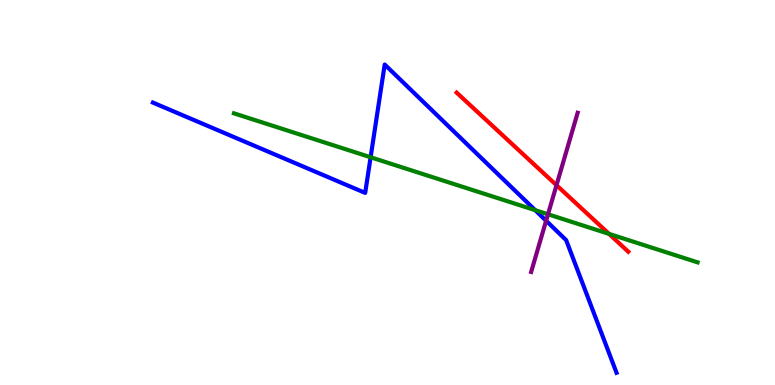[{'lines': ['blue', 'red'], 'intersections': []}, {'lines': ['green', 'red'], 'intersections': [{'x': 7.86, 'y': 3.92}]}, {'lines': ['purple', 'red'], 'intersections': [{'x': 7.18, 'y': 5.19}]}, {'lines': ['blue', 'green'], 'intersections': [{'x': 4.78, 'y': 5.92}, {'x': 6.91, 'y': 4.54}]}, {'lines': ['blue', 'purple'], 'intersections': [{'x': 7.05, 'y': 4.27}]}, {'lines': ['green', 'purple'], 'intersections': [{'x': 7.07, 'y': 4.43}]}]